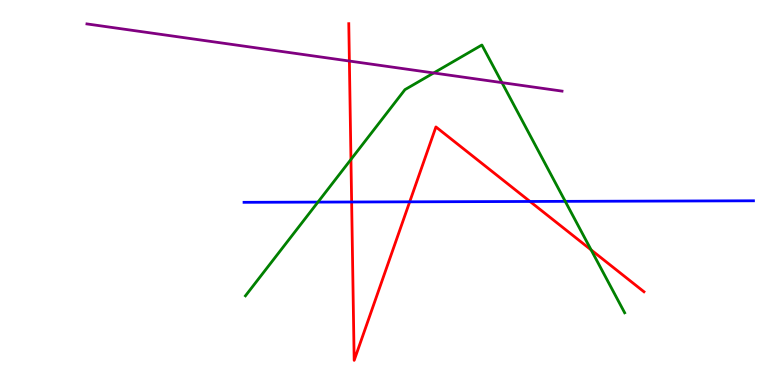[{'lines': ['blue', 'red'], 'intersections': [{'x': 4.54, 'y': 4.75}, {'x': 5.29, 'y': 4.76}, {'x': 6.84, 'y': 4.77}]}, {'lines': ['green', 'red'], 'intersections': [{'x': 4.53, 'y': 5.86}, {'x': 7.63, 'y': 3.51}]}, {'lines': ['purple', 'red'], 'intersections': [{'x': 4.51, 'y': 8.41}]}, {'lines': ['blue', 'green'], 'intersections': [{'x': 4.1, 'y': 4.75}, {'x': 7.29, 'y': 4.77}]}, {'lines': ['blue', 'purple'], 'intersections': []}, {'lines': ['green', 'purple'], 'intersections': [{'x': 5.6, 'y': 8.1}, {'x': 6.48, 'y': 7.85}]}]